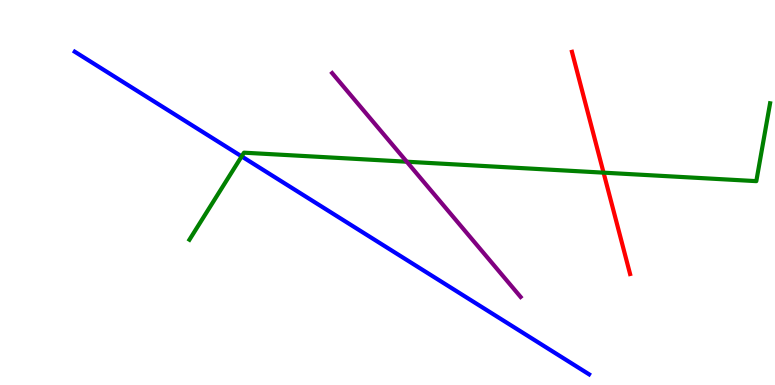[{'lines': ['blue', 'red'], 'intersections': []}, {'lines': ['green', 'red'], 'intersections': [{'x': 7.79, 'y': 5.52}]}, {'lines': ['purple', 'red'], 'intersections': []}, {'lines': ['blue', 'green'], 'intersections': [{'x': 3.12, 'y': 5.94}]}, {'lines': ['blue', 'purple'], 'intersections': []}, {'lines': ['green', 'purple'], 'intersections': [{'x': 5.25, 'y': 5.8}]}]